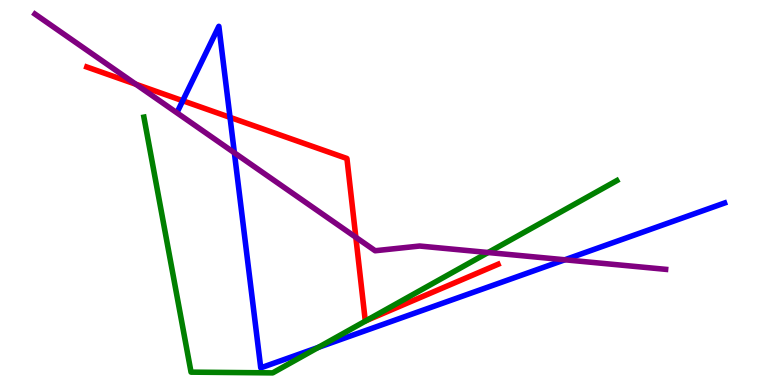[{'lines': ['blue', 'red'], 'intersections': [{'x': 2.36, 'y': 7.38}, {'x': 2.97, 'y': 6.95}]}, {'lines': ['green', 'red'], 'intersections': [{'x': 4.73, 'y': 1.68}]}, {'lines': ['purple', 'red'], 'intersections': [{'x': 1.75, 'y': 7.81}, {'x': 4.59, 'y': 3.84}]}, {'lines': ['blue', 'green'], 'intersections': [{'x': 4.11, 'y': 0.977}]}, {'lines': ['blue', 'purple'], 'intersections': [{'x': 3.02, 'y': 6.03}, {'x': 7.29, 'y': 3.25}]}, {'lines': ['green', 'purple'], 'intersections': [{'x': 6.3, 'y': 3.44}]}]